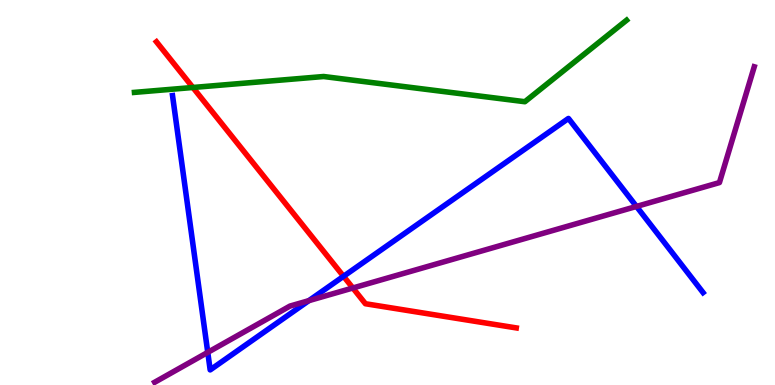[{'lines': ['blue', 'red'], 'intersections': [{'x': 4.43, 'y': 2.82}]}, {'lines': ['green', 'red'], 'intersections': [{'x': 2.49, 'y': 7.73}]}, {'lines': ['purple', 'red'], 'intersections': [{'x': 4.55, 'y': 2.52}]}, {'lines': ['blue', 'green'], 'intersections': []}, {'lines': ['blue', 'purple'], 'intersections': [{'x': 2.68, 'y': 0.848}, {'x': 3.99, 'y': 2.19}, {'x': 8.21, 'y': 4.64}]}, {'lines': ['green', 'purple'], 'intersections': []}]